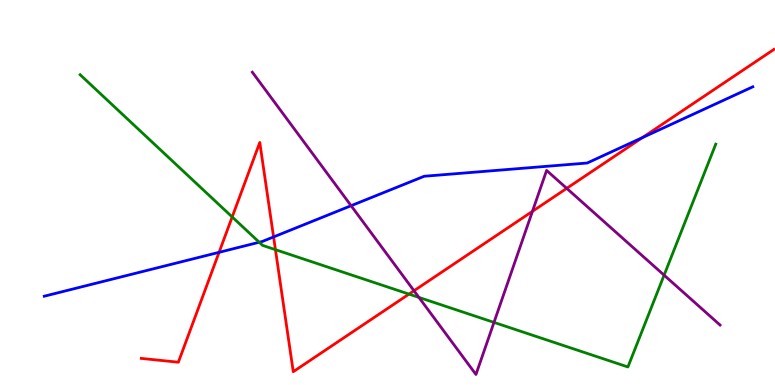[{'lines': ['blue', 'red'], 'intersections': [{'x': 2.83, 'y': 3.45}, {'x': 3.53, 'y': 3.85}, {'x': 8.29, 'y': 6.43}]}, {'lines': ['green', 'red'], 'intersections': [{'x': 3.0, 'y': 4.36}, {'x': 3.55, 'y': 3.52}, {'x': 5.28, 'y': 2.36}]}, {'lines': ['purple', 'red'], 'intersections': [{'x': 5.34, 'y': 2.45}, {'x': 6.87, 'y': 4.51}, {'x': 7.31, 'y': 5.11}]}, {'lines': ['blue', 'green'], 'intersections': [{'x': 3.34, 'y': 3.71}]}, {'lines': ['blue', 'purple'], 'intersections': [{'x': 4.53, 'y': 4.66}]}, {'lines': ['green', 'purple'], 'intersections': [{'x': 5.41, 'y': 2.27}, {'x': 6.37, 'y': 1.63}, {'x': 8.57, 'y': 2.85}]}]